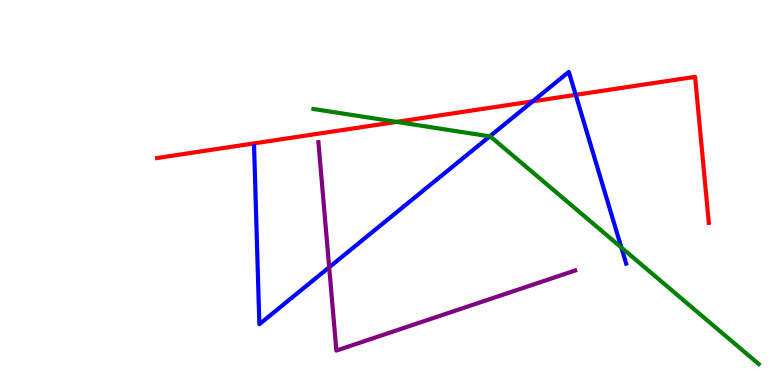[{'lines': ['blue', 'red'], 'intersections': [{'x': 6.87, 'y': 7.37}, {'x': 7.43, 'y': 7.54}]}, {'lines': ['green', 'red'], 'intersections': [{'x': 5.12, 'y': 6.83}]}, {'lines': ['purple', 'red'], 'intersections': []}, {'lines': ['blue', 'green'], 'intersections': [{'x': 6.32, 'y': 6.46}, {'x': 8.02, 'y': 3.57}]}, {'lines': ['blue', 'purple'], 'intersections': [{'x': 4.25, 'y': 3.06}]}, {'lines': ['green', 'purple'], 'intersections': []}]